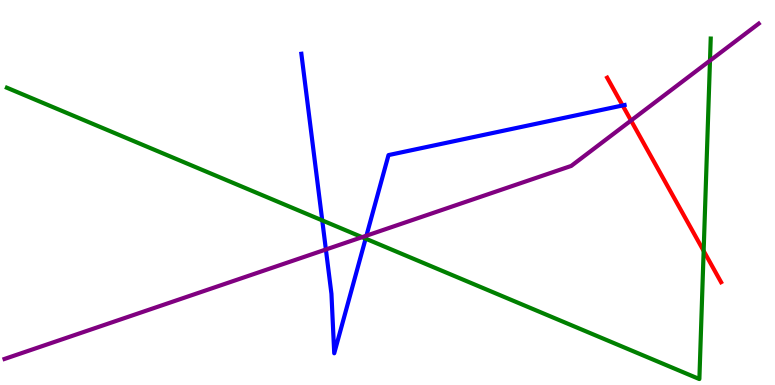[{'lines': ['blue', 'red'], 'intersections': [{'x': 8.03, 'y': 7.26}]}, {'lines': ['green', 'red'], 'intersections': [{'x': 9.08, 'y': 3.48}]}, {'lines': ['purple', 'red'], 'intersections': [{'x': 8.14, 'y': 6.87}]}, {'lines': ['blue', 'green'], 'intersections': [{'x': 4.16, 'y': 4.28}, {'x': 4.72, 'y': 3.8}]}, {'lines': ['blue', 'purple'], 'intersections': [{'x': 4.21, 'y': 3.52}, {'x': 4.73, 'y': 3.88}]}, {'lines': ['green', 'purple'], 'intersections': [{'x': 4.67, 'y': 3.84}, {'x': 9.16, 'y': 8.43}]}]